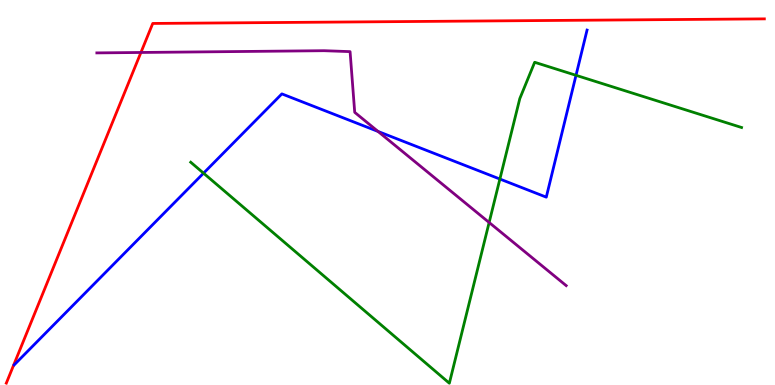[{'lines': ['blue', 'red'], 'intersections': []}, {'lines': ['green', 'red'], 'intersections': []}, {'lines': ['purple', 'red'], 'intersections': [{'x': 1.82, 'y': 8.64}]}, {'lines': ['blue', 'green'], 'intersections': [{'x': 2.63, 'y': 5.5}, {'x': 6.45, 'y': 5.35}, {'x': 7.43, 'y': 8.04}]}, {'lines': ['blue', 'purple'], 'intersections': [{'x': 4.88, 'y': 6.59}]}, {'lines': ['green', 'purple'], 'intersections': [{'x': 6.31, 'y': 4.22}]}]